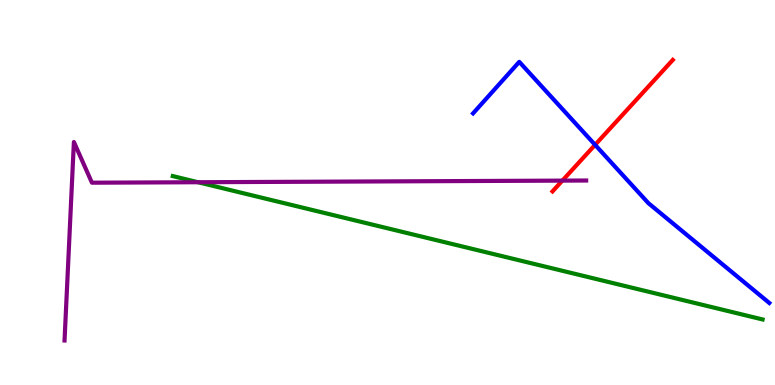[{'lines': ['blue', 'red'], 'intersections': [{'x': 7.68, 'y': 6.24}]}, {'lines': ['green', 'red'], 'intersections': []}, {'lines': ['purple', 'red'], 'intersections': [{'x': 7.26, 'y': 5.31}]}, {'lines': ['blue', 'green'], 'intersections': []}, {'lines': ['blue', 'purple'], 'intersections': []}, {'lines': ['green', 'purple'], 'intersections': [{'x': 2.56, 'y': 5.27}]}]